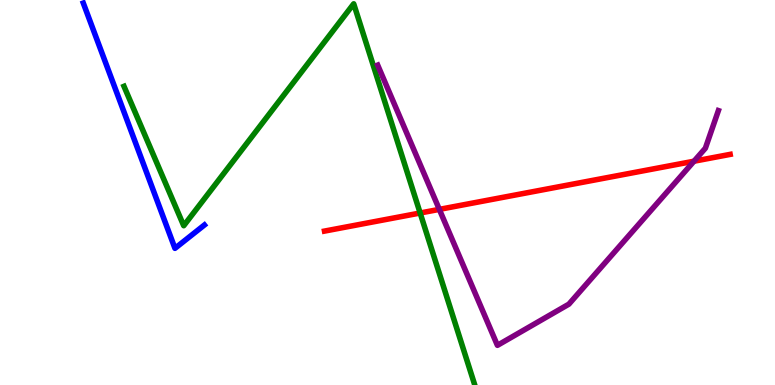[{'lines': ['blue', 'red'], 'intersections': []}, {'lines': ['green', 'red'], 'intersections': [{'x': 5.42, 'y': 4.47}]}, {'lines': ['purple', 'red'], 'intersections': [{'x': 5.67, 'y': 4.56}, {'x': 8.95, 'y': 5.81}]}, {'lines': ['blue', 'green'], 'intersections': []}, {'lines': ['blue', 'purple'], 'intersections': []}, {'lines': ['green', 'purple'], 'intersections': []}]